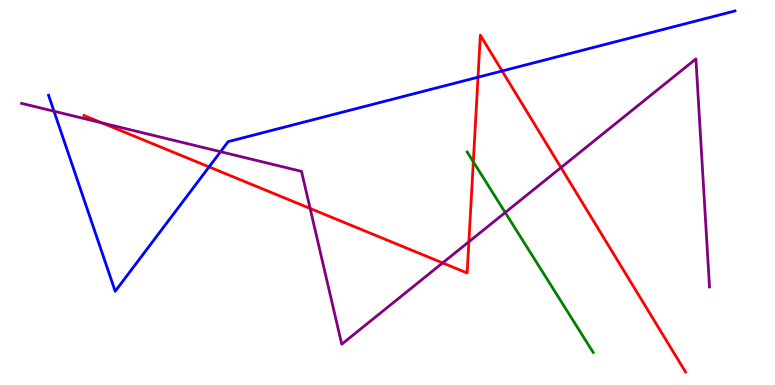[{'lines': ['blue', 'red'], 'intersections': [{'x': 2.7, 'y': 5.66}, {'x': 6.17, 'y': 7.99}, {'x': 6.48, 'y': 8.16}]}, {'lines': ['green', 'red'], 'intersections': [{'x': 6.11, 'y': 5.8}]}, {'lines': ['purple', 'red'], 'intersections': [{'x': 1.32, 'y': 6.81}, {'x': 4.0, 'y': 4.59}, {'x': 5.71, 'y': 3.17}, {'x': 6.05, 'y': 3.72}, {'x': 7.24, 'y': 5.65}]}, {'lines': ['blue', 'green'], 'intersections': []}, {'lines': ['blue', 'purple'], 'intersections': [{'x': 0.697, 'y': 7.11}, {'x': 2.85, 'y': 6.06}]}, {'lines': ['green', 'purple'], 'intersections': [{'x': 6.52, 'y': 4.48}]}]